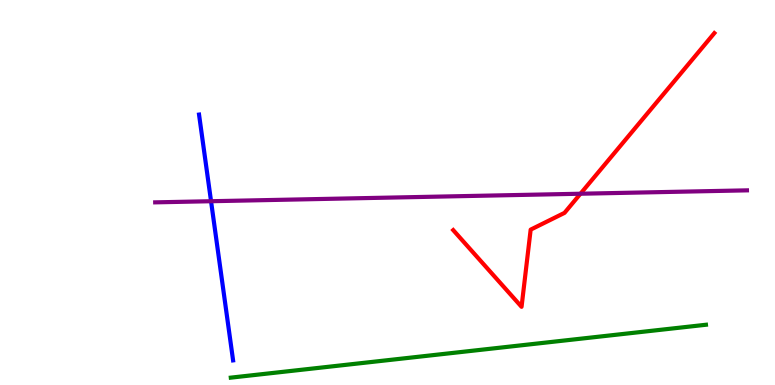[{'lines': ['blue', 'red'], 'intersections': []}, {'lines': ['green', 'red'], 'intersections': []}, {'lines': ['purple', 'red'], 'intersections': [{'x': 7.49, 'y': 4.97}]}, {'lines': ['blue', 'green'], 'intersections': []}, {'lines': ['blue', 'purple'], 'intersections': [{'x': 2.72, 'y': 4.77}]}, {'lines': ['green', 'purple'], 'intersections': []}]